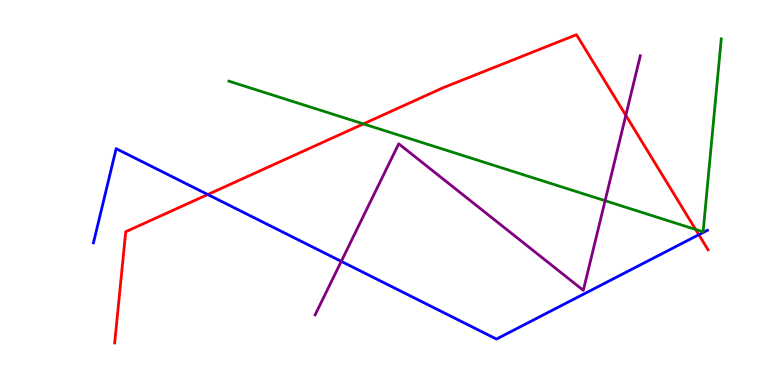[{'lines': ['blue', 'red'], 'intersections': [{'x': 2.68, 'y': 4.95}, {'x': 9.02, 'y': 3.9}]}, {'lines': ['green', 'red'], 'intersections': [{'x': 4.69, 'y': 6.78}, {'x': 8.98, 'y': 4.04}]}, {'lines': ['purple', 'red'], 'intersections': [{'x': 8.08, 'y': 7.0}]}, {'lines': ['blue', 'green'], 'intersections': []}, {'lines': ['blue', 'purple'], 'intersections': [{'x': 4.4, 'y': 3.21}]}, {'lines': ['green', 'purple'], 'intersections': [{'x': 7.81, 'y': 4.79}]}]